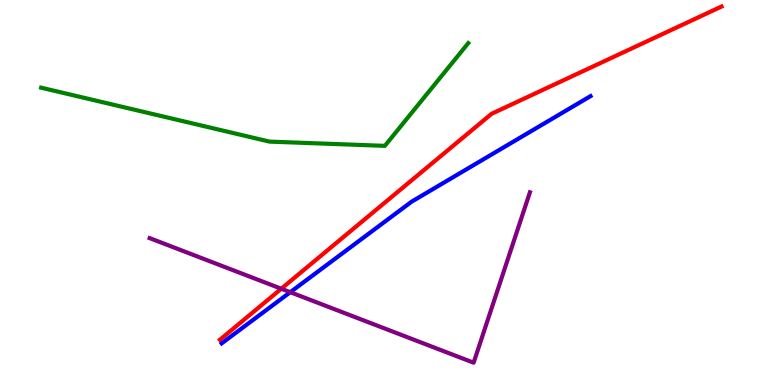[{'lines': ['blue', 'red'], 'intersections': []}, {'lines': ['green', 'red'], 'intersections': []}, {'lines': ['purple', 'red'], 'intersections': [{'x': 3.63, 'y': 2.5}]}, {'lines': ['blue', 'green'], 'intersections': []}, {'lines': ['blue', 'purple'], 'intersections': [{'x': 3.75, 'y': 2.41}]}, {'lines': ['green', 'purple'], 'intersections': []}]